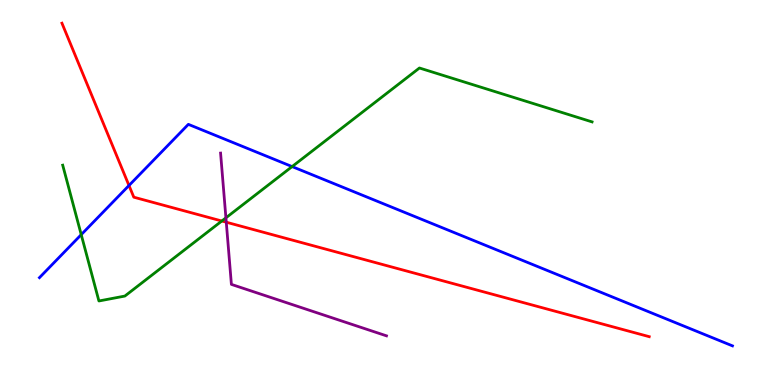[{'lines': ['blue', 'red'], 'intersections': [{'x': 1.66, 'y': 5.18}]}, {'lines': ['green', 'red'], 'intersections': [{'x': 2.86, 'y': 4.26}]}, {'lines': ['purple', 'red'], 'intersections': [{'x': 2.92, 'y': 4.23}]}, {'lines': ['blue', 'green'], 'intersections': [{'x': 1.05, 'y': 3.91}, {'x': 3.77, 'y': 5.67}]}, {'lines': ['blue', 'purple'], 'intersections': []}, {'lines': ['green', 'purple'], 'intersections': [{'x': 2.92, 'y': 4.34}]}]